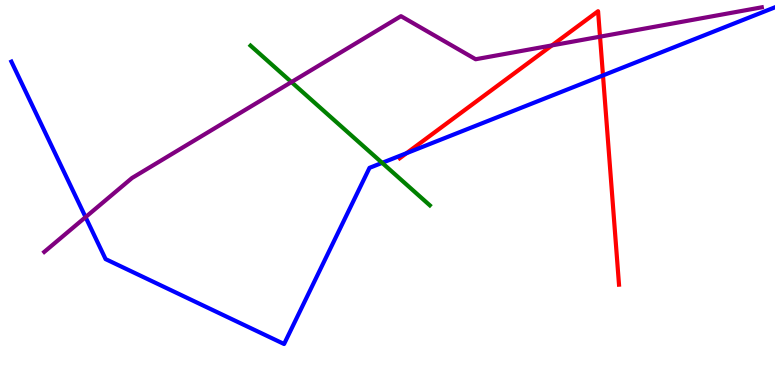[{'lines': ['blue', 'red'], 'intersections': [{'x': 5.24, 'y': 6.02}, {'x': 7.78, 'y': 8.04}]}, {'lines': ['green', 'red'], 'intersections': []}, {'lines': ['purple', 'red'], 'intersections': [{'x': 7.12, 'y': 8.82}, {'x': 7.74, 'y': 9.05}]}, {'lines': ['blue', 'green'], 'intersections': [{'x': 4.93, 'y': 5.77}]}, {'lines': ['blue', 'purple'], 'intersections': [{'x': 1.1, 'y': 4.36}]}, {'lines': ['green', 'purple'], 'intersections': [{'x': 3.76, 'y': 7.87}]}]